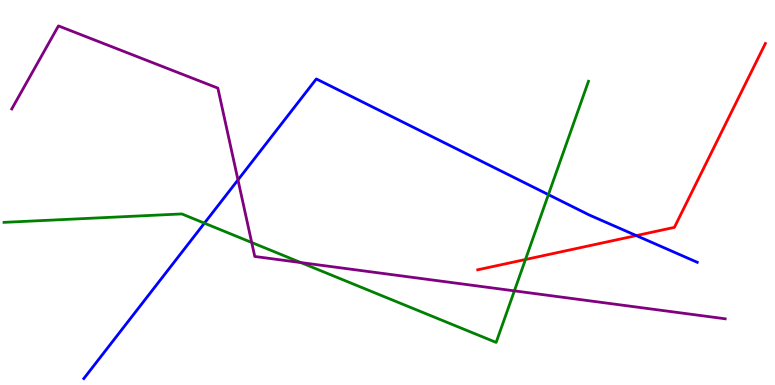[{'lines': ['blue', 'red'], 'intersections': [{'x': 8.21, 'y': 3.88}]}, {'lines': ['green', 'red'], 'intersections': [{'x': 6.78, 'y': 3.26}]}, {'lines': ['purple', 'red'], 'intersections': []}, {'lines': ['blue', 'green'], 'intersections': [{'x': 2.64, 'y': 4.2}, {'x': 7.08, 'y': 4.94}]}, {'lines': ['blue', 'purple'], 'intersections': [{'x': 3.07, 'y': 5.33}]}, {'lines': ['green', 'purple'], 'intersections': [{'x': 3.25, 'y': 3.7}, {'x': 3.88, 'y': 3.18}, {'x': 6.64, 'y': 2.45}]}]